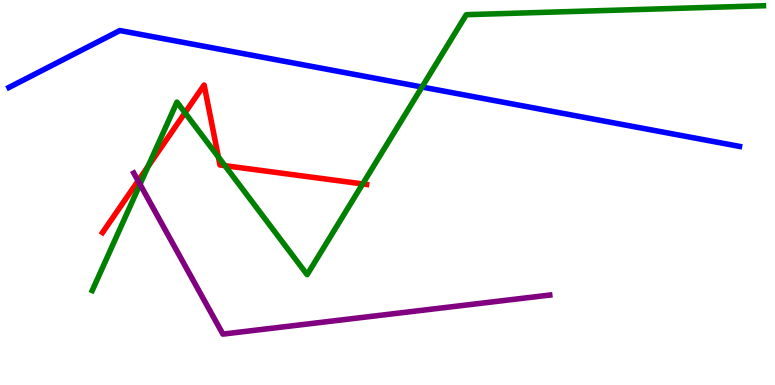[{'lines': ['blue', 'red'], 'intersections': []}, {'lines': ['green', 'red'], 'intersections': [{'x': 1.91, 'y': 5.67}, {'x': 2.39, 'y': 7.07}, {'x': 2.82, 'y': 5.92}, {'x': 2.9, 'y': 5.7}, {'x': 4.68, 'y': 5.22}]}, {'lines': ['purple', 'red'], 'intersections': [{'x': 1.78, 'y': 5.3}]}, {'lines': ['blue', 'green'], 'intersections': [{'x': 5.44, 'y': 7.74}]}, {'lines': ['blue', 'purple'], 'intersections': []}, {'lines': ['green', 'purple'], 'intersections': [{'x': 1.81, 'y': 5.21}]}]